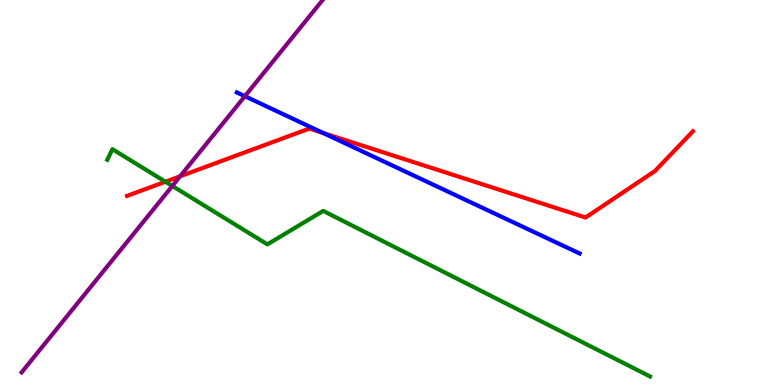[{'lines': ['blue', 'red'], 'intersections': [{'x': 4.17, 'y': 6.54}]}, {'lines': ['green', 'red'], 'intersections': [{'x': 2.13, 'y': 5.28}]}, {'lines': ['purple', 'red'], 'intersections': [{'x': 2.32, 'y': 5.42}]}, {'lines': ['blue', 'green'], 'intersections': []}, {'lines': ['blue', 'purple'], 'intersections': [{'x': 3.16, 'y': 7.5}]}, {'lines': ['green', 'purple'], 'intersections': [{'x': 2.22, 'y': 5.17}]}]